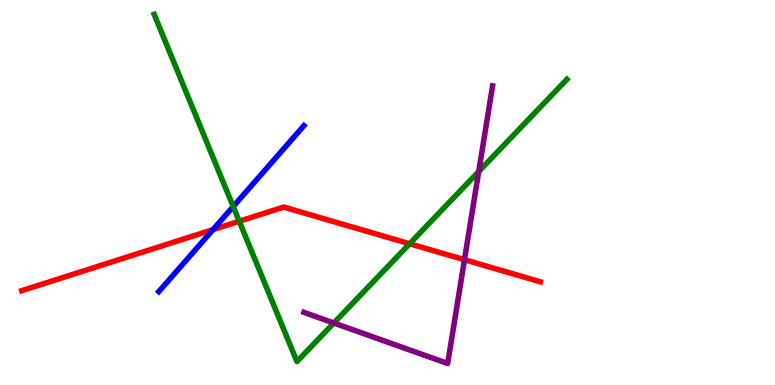[{'lines': ['blue', 'red'], 'intersections': [{'x': 2.75, 'y': 4.04}]}, {'lines': ['green', 'red'], 'intersections': [{'x': 3.09, 'y': 4.25}, {'x': 5.29, 'y': 3.67}]}, {'lines': ['purple', 'red'], 'intersections': [{'x': 5.99, 'y': 3.25}]}, {'lines': ['blue', 'green'], 'intersections': [{'x': 3.01, 'y': 4.64}]}, {'lines': ['blue', 'purple'], 'intersections': []}, {'lines': ['green', 'purple'], 'intersections': [{'x': 4.31, 'y': 1.61}, {'x': 6.18, 'y': 5.54}]}]